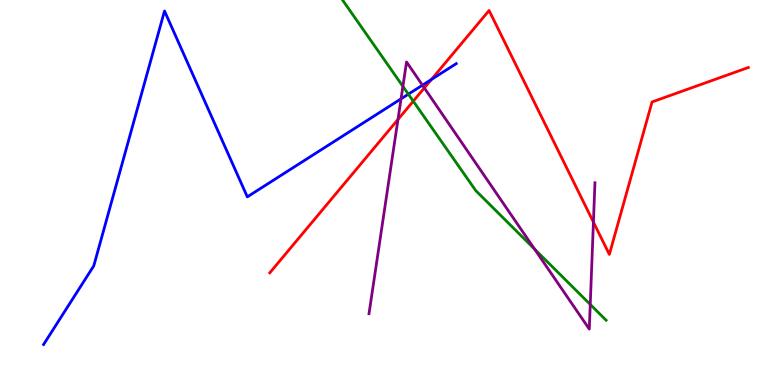[{'lines': ['blue', 'red'], 'intersections': [{'x': 5.57, 'y': 7.94}]}, {'lines': ['green', 'red'], 'intersections': [{'x': 5.33, 'y': 7.37}]}, {'lines': ['purple', 'red'], 'intersections': [{'x': 5.13, 'y': 6.9}, {'x': 5.48, 'y': 7.72}, {'x': 7.66, 'y': 4.23}]}, {'lines': ['blue', 'green'], 'intersections': [{'x': 5.27, 'y': 7.55}]}, {'lines': ['blue', 'purple'], 'intersections': [{'x': 5.17, 'y': 7.43}, {'x': 5.45, 'y': 7.79}]}, {'lines': ['green', 'purple'], 'intersections': [{'x': 5.2, 'y': 7.76}, {'x': 6.9, 'y': 3.53}, {'x': 7.62, 'y': 2.09}]}]